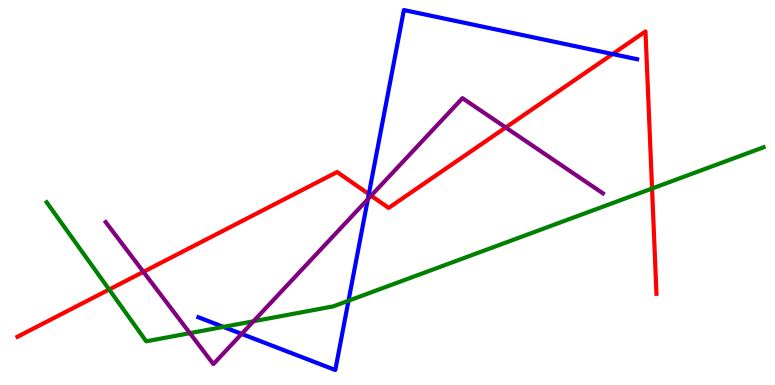[{'lines': ['blue', 'red'], 'intersections': [{'x': 4.76, 'y': 4.96}, {'x': 7.9, 'y': 8.6}]}, {'lines': ['green', 'red'], 'intersections': [{'x': 1.41, 'y': 2.48}, {'x': 8.41, 'y': 5.1}]}, {'lines': ['purple', 'red'], 'intersections': [{'x': 1.85, 'y': 2.94}, {'x': 4.79, 'y': 4.92}, {'x': 6.53, 'y': 6.69}]}, {'lines': ['blue', 'green'], 'intersections': [{'x': 2.88, 'y': 1.51}, {'x': 4.5, 'y': 2.19}]}, {'lines': ['blue', 'purple'], 'intersections': [{'x': 3.12, 'y': 1.33}, {'x': 4.75, 'y': 4.83}]}, {'lines': ['green', 'purple'], 'intersections': [{'x': 2.45, 'y': 1.35}, {'x': 3.27, 'y': 1.66}]}]